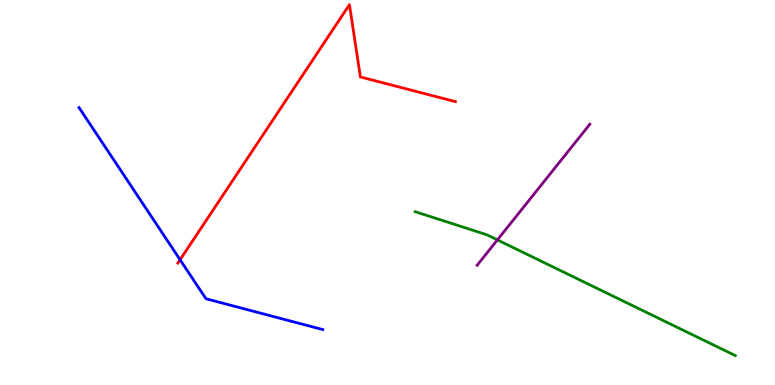[{'lines': ['blue', 'red'], 'intersections': [{'x': 2.32, 'y': 3.25}]}, {'lines': ['green', 'red'], 'intersections': []}, {'lines': ['purple', 'red'], 'intersections': []}, {'lines': ['blue', 'green'], 'intersections': []}, {'lines': ['blue', 'purple'], 'intersections': []}, {'lines': ['green', 'purple'], 'intersections': [{'x': 6.42, 'y': 3.77}]}]